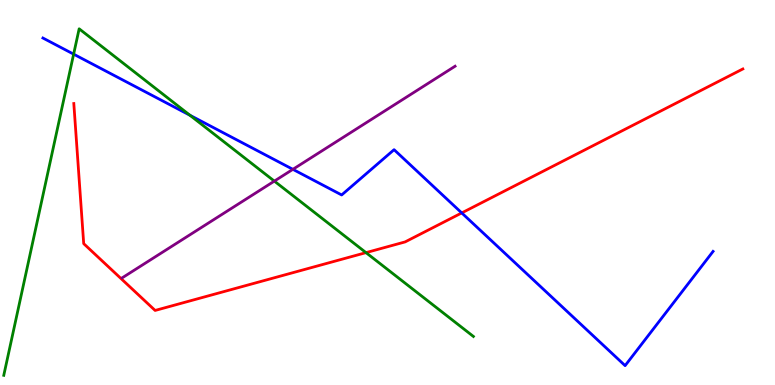[{'lines': ['blue', 'red'], 'intersections': [{'x': 5.96, 'y': 4.47}]}, {'lines': ['green', 'red'], 'intersections': [{'x': 4.72, 'y': 3.44}]}, {'lines': ['purple', 'red'], 'intersections': []}, {'lines': ['blue', 'green'], 'intersections': [{'x': 0.95, 'y': 8.59}, {'x': 2.45, 'y': 7.01}]}, {'lines': ['blue', 'purple'], 'intersections': [{'x': 3.78, 'y': 5.6}]}, {'lines': ['green', 'purple'], 'intersections': [{'x': 3.54, 'y': 5.3}]}]